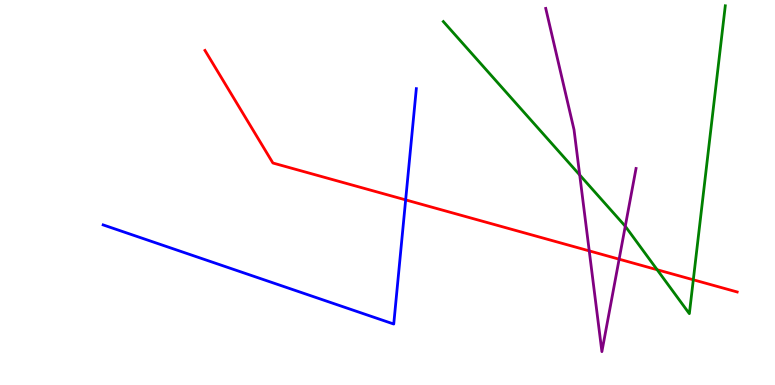[{'lines': ['blue', 'red'], 'intersections': [{'x': 5.23, 'y': 4.81}]}, {'lines': ['green', 'red'], 'intersections': [{'x': 8.48, 'y': 2.99}, {'x': 8.95, 'y': 2.73}]}, {'lines': ['purple', 'red'], 'intersections': [{'x': 7.6, 'y': 3.48}, {'x': 7.99, 'y': 3.27}]}, {'lines': ['blue', 'green'], 'intersections': []}, {'lines': ['blue', 'purple'], 'intersections': []}, {'lines': ['green', 'purple'], 'intersections': [{'x': 7.48, 'y': 5.46}, {'x': 8.07, 'y': 4.12}]}]